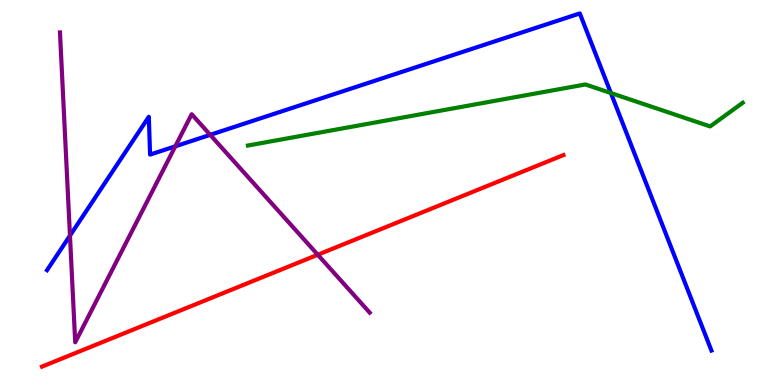[{'lines': ['blue', 'red'], 'intersections': []}, {'lines': ['green', 'red'], 'intersections': []}, {'lines': ['purple', 'red'], 'intersections': [{'x': 4.1, 'y': 3.38}]}, {'lines': ['blue', 'green'], 'intersections': [{'x': 7.88, 'y': 7.58}]}, {'lines': ['blue', 'purple'], 'intersections': [{'x': 0.903, 'y': 3.88}, {'x': 2.26, 'y': 6.2}, {'x': 2.71, 'y': 6.5}]}, {'lines': ['green', 'purple'], 'intersections': []}]